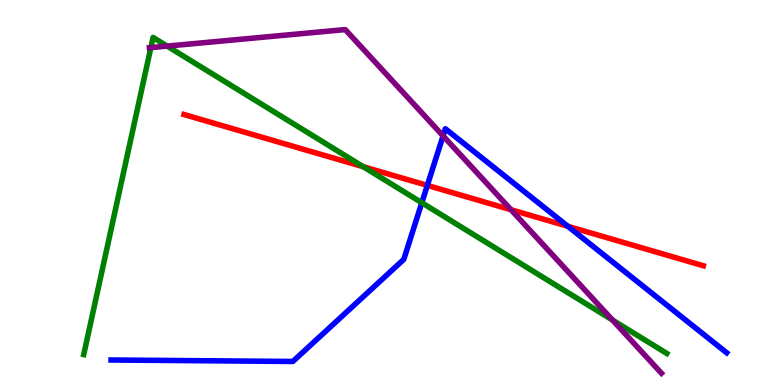[{'lines': ['blue', 'red'], 'intersections': [{'x': 5.51, 'y': 5.18}, {'x': 7.33, 'y': 4.12}]}, {'lines': ['green', 'red'], 'intersections': [{'x': 4.69, 'y': 5.67}]}, {'lines': ['purple', 'red'], 'intersections': [{'x': 6.59, 'y': 4.55}]}, {'lines': ['blue', 'green'], 'intersections': [{'x': 5.44, 'y': 4.73}]}, {'lines': ['blue', 'purple'], 'intersections': [{'x': 5.72, 'y': 6.47}]}, {'lines': ['green', 'purple'], 'intersections': [{'x': 1.95, 'y': 8.76}, {'x': 2.16, 'y': 8.8}, {'x': 7.9, 'y': 1.69}]}]